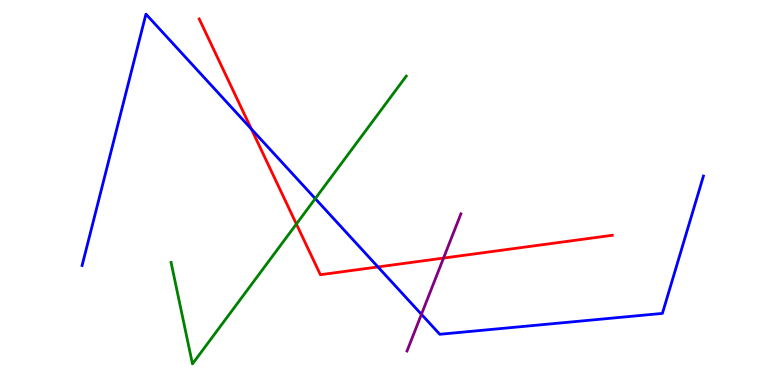[{'lines': ['blue', 'red'], 'intersections': [{'x': 3.24, 'y': 6.65}, {'x': 4.88, 'y': 3.07}]}, {'lines': ['green', 'red'], 'intersections': [{'x': 3.82, 'y': 4.18}]}, {'lines': ['purple', 'red'], 'intersections': [{'x': 5.72, 'y': 3.3}]}, {'lines': ['blue', 'green'], 'intersections': [{'x': 4.07, 'y': 4.84}]}, {'lines': ['blue', 'purple'], 'intersections': [{'x': 5.44, 'y': 1.84}]}, {'lines': ['green', 'purple'], 'intersections': []}]